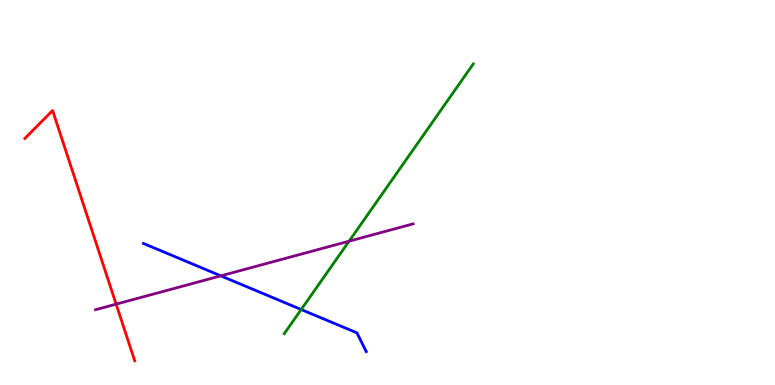[{'lines': ['blue', 'red'], 'intersections': []}, {'lines': ['green', 'red'], 'intersections': []}, {'lines': ['purple', 'red'], 'intersections': [{'x': 1.5, 'y': 2.1}]}, {'lines': ['blue', 'green'], 'intersections': [{'x': 3.89, 'y': 1.96}]}, {'lines': ['blue', 'purple'], 'intersections': [{'x': 2.85, 'y': 2.84}]}, {'lines': ['green', 'purple'], 'intersections': [{'x': 4.5, 'y': 3.74}]}]